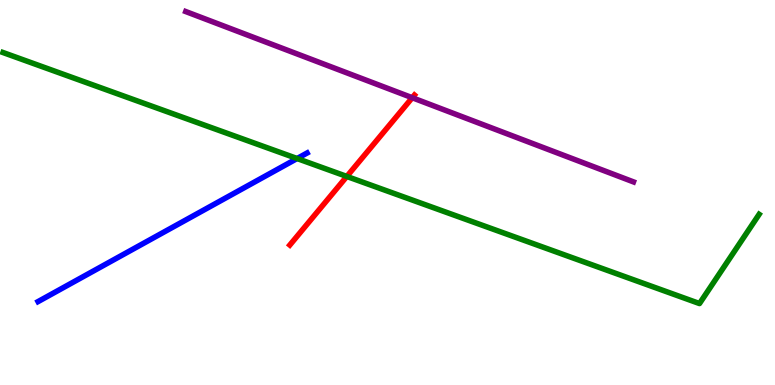[{'lines': ['blue', 'red'], 'intersections': []}, {'lines': ['green', 'red'], 'intersections': [{'x': 4.48, 'y': 5.42}]}, {'lines': ['purple', 'red'], 'intersections': [{'x': 5.32, 'y': 7.46}]}, {'lines': ['blue', 'green'], 'intersections': [{'x': 3.83, 'y': 5.88}]}, {'lines': ['blue', 'purple'], 'intersections': []}, {'lines': ['green', 'purple'], 'intersections': []}]